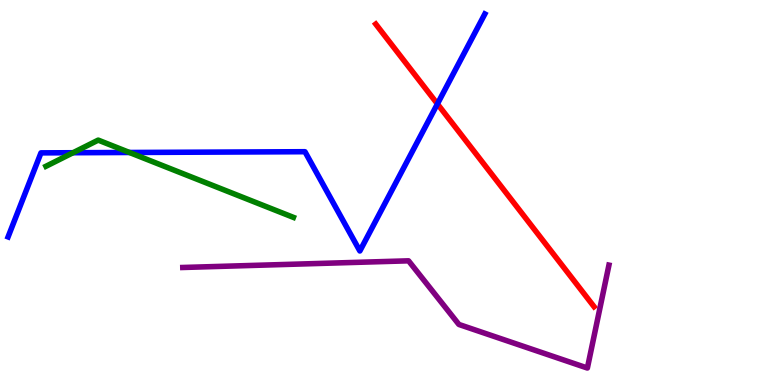[{'lines': ['blue', 'red'], 'intersections': [{'x': 5.64, 'y': 7.3}]}, {'lines': ['green', 'red'], 'intersections': []}, {'lines': ['purple', 'red'], 'intersections': []}, {'lines': ['blue', 'green'], 'intersections': [{'x': 0.942, 'y': 6.03}, {'x': 1.67, 'y': 6.04}]}, {'lines': ['blue', 'purple'], 'intersections': []}, {'lines': ['green', 'purple'], 'intersections': []}]